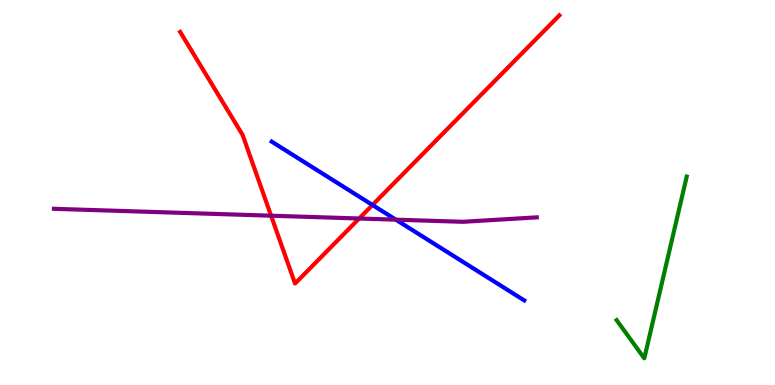[{'lines': ['blue', 'red'], 'intersections': [{'x': 4.81, 'y': 4.68}]}, {'lines': ['green', 'red'], 'intersections': []}, {'lines': ['purple', 'red'], 'intersections': [{'x': 3.5, 'y': 4.4}, {'x': 4.63, 'y': 4.32}]}, {'lines': ['blue', 'green'], 'intersections': []}, {'lines': ['blue', 'purple'], 'intersections': [{'x': 5.11, 'y': 4.29}]}, {'lines': ['green', 'purple'], 'intersections': []}]